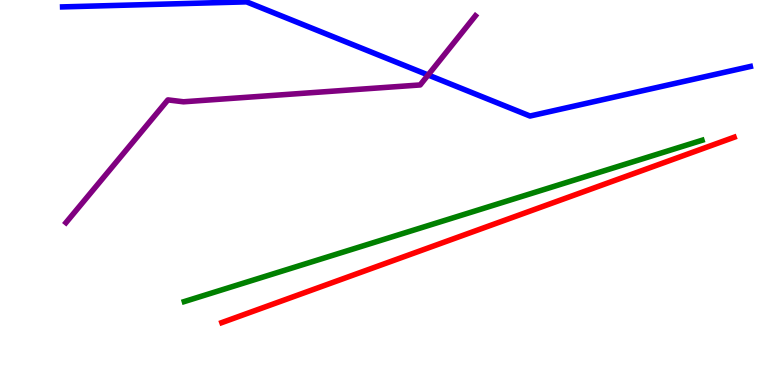[{'lines': ['blue', 'red'], 'intersections': []}, {'lines': ['green', 'red'], 'intersections': []}, {'lines': ['purple', 'red'], 'intersections': []}, {'lines': ['blue', 'green'], 'intersections': []}, {'lines': ['blue', 'purple'], 'intersections': [{'x': 5.52, 'y': 8.05}]}, {'lines': ['green', 'purple'], 'intersections': []}]